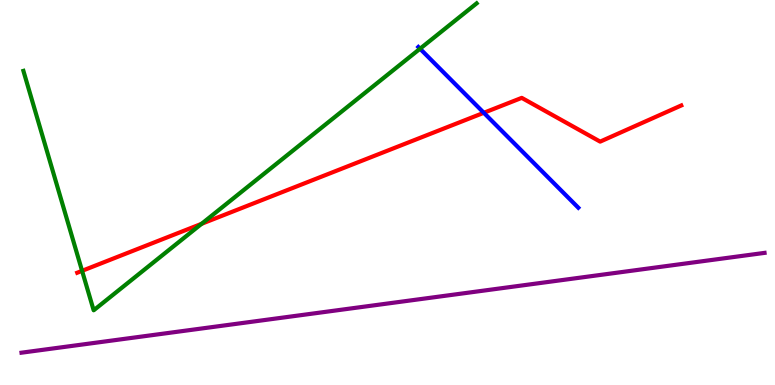[{'lines': ['blue', 'red'], 'intersections': [{'x': 6.24, 'y': 7.07}]}, {'lines': ['green', 'red'], 'intersections': [{'x': 1.06, 'y': 2.97}, {'x': 2.6, 'y': 4.19}]}, {'lines': ['purple', 'red'], 'intersections': []}, {'lines': ['blue', 'green'], 'intersections': [{'x': 5.42, 'y': 8.73}]}, {'lines': ['blue', 'purple'], 'intersections': []}, {'lines': ['green', 'purple'], 'intersections': []}]